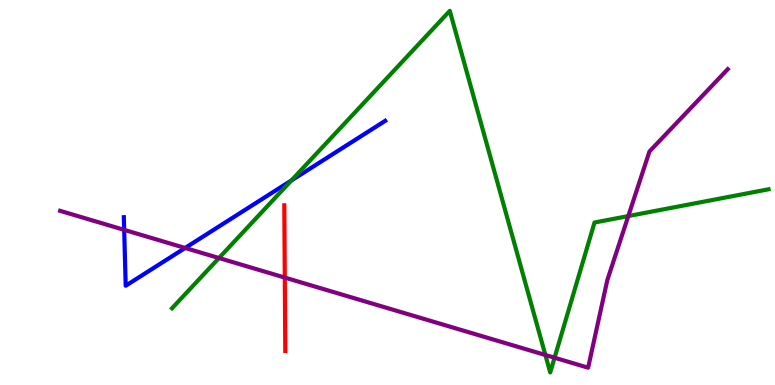[{'lines': ['blue', 'red'], 'intersections': []}, {'lines': ['green', 'red'], 'intersections': []}, {'lines': ['purple', 'red'], 'intersections': [{'x': 3.67, 'y': 2.79}]}, {'lines': ['blue', 'green'], 'intersections': [{'x': 3.76, 'y': 5.31}]}, {'lines': ['blue', 'purple'], 'intersections': [{'x': 1.6, 'y': 4.03}, {'x': 2.39, 'y': 3.56}]}, {'lines': ['green', 'purple'], 'intersections': [{'x': 2.83, 'y': 3.3}, {'x': 7.04, 'y': 0.779}, {'x': 7.16, 'y': 0.709}, {'x': 8.11, 'y': 4.39}]}]